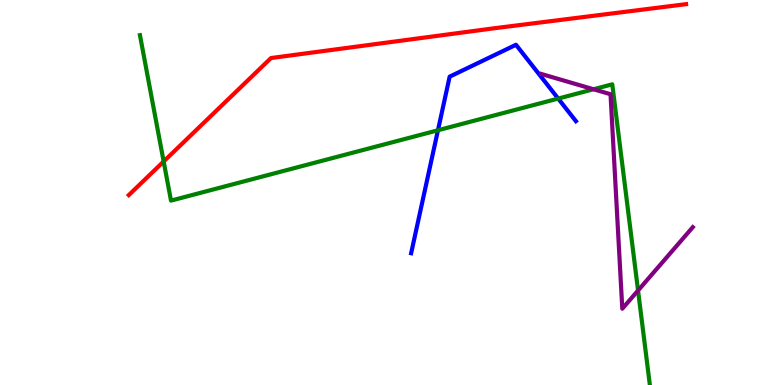[{'lines': ['blue', 'red'], 'intersections': []}, {'lines': ['green', 'red'], 'intersections': [{'x': 2.11, 'y': 5.81}]}, {'lines': ['purple', 'red'], 'intersections': []}, {'lines': ['blue', 'green'], 'intersections': [{'x': 5.65, 'y': 6.62}, {'x': 7.2, 'y': 7.44}]}, {'lines': ['blue', 'purple'], 'intersections': []}, {'lines': ['green', 'purple'], 'intersections': [{'x': 7.66, 'y': 7.68}, {'x': 8.23, 'y': 2.45}]}]